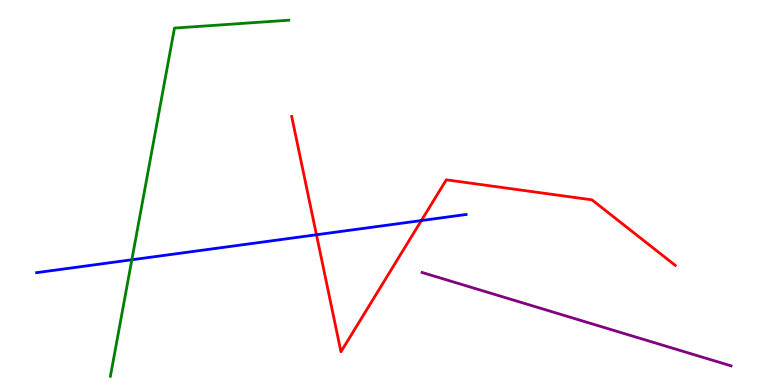[{'lines': ['blue', 'red'], 'intersections': [{'x': 4.08, 'y': 3.9}, {'x': 5.44, 'y': 4.27}]}, {'lines': ['green', 'red'], 'intersections': []}, {'lines': ['purple', 'red'], 'intersections': []}, {'lines': ['blue', 'green'], 'intersections': [{'x': 1.7, 'y': 3.25}]}, {'lines': ['blue', 'purple'], 'intersections': []}, {'lines': ['green', 'purple'], 'intersections': []}]